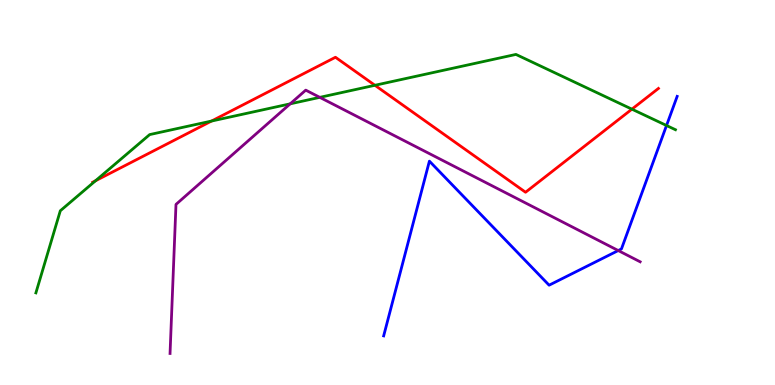[{'lines': ['blue', 'red'], 'intersections': []}, {'lines': ['green', 'red'], 'intersections': [{'x': 1.23, 'y': 5.3}, {'x': 2.73, 'y': 6.86}, {'x': 4.84, 'y': 7.78}, {'x': 8.15, 'y': 7.16}]}, {'lines': ['purple', 'red'], 'intersections': []}, {'lines': ['blue', 'green'], 'intersections': [{'x': 8.6, 'y': 6.74}]}, {'lines': ['blue', 'purple'], 'intersections': [{'x': 7.98, 'y': 3.49}]}, {'lines': ['green', 'purple'], 'intersections': [{'x': 3.74, 'y': 7.3}, {'x': 4.13, 'y': 7.47}]}]